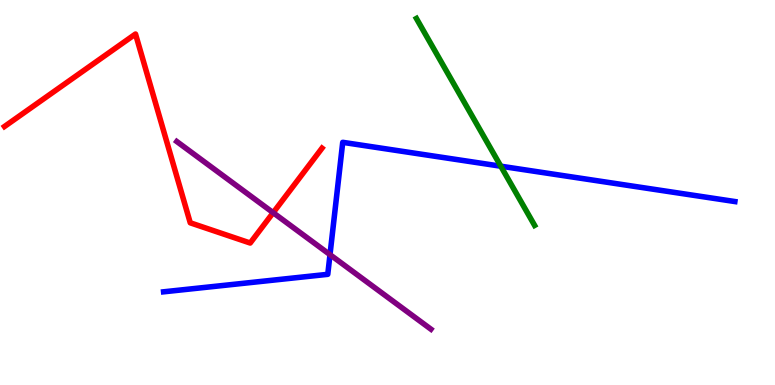[{'lines': ['blue', 'red'], 'intersections': []}, {'lines': ['green', 'red'], 'intersections': []}, {'lines': ['purple', 'red'], 'intersections': [{'x': 3.52, 'y': 4.48}]}, {'lines': ['blue', 'green'], 'intersections': [{'x': 6.46, 'y': 5.68}]}, {'lines': ['blue', 'purple'], 'intersections': [{'x': 4.26, 'y': 3.39}]}, {'lines': ['green', 'purple'], 'intersections': []}]